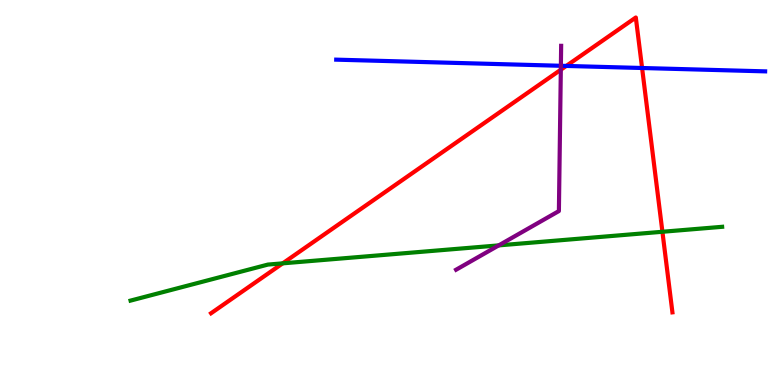[{'lines': ['blue', 'red'], 'intersections': [{'x': 7.31, 'y': 8.29}, {'x': 8.29, 'y': 8.23}]}, {'lines': ['green', 'red'], 'intersections': [{'x': 3.65, 'y': 3.16}, {'x': 8.55, 'y': 3.98}]}, {'lines': ['purple', 'red'], 'intersections': [{'x': 7.24, 'y': 8.19}]}, {'lines': ['blue', 'green'], 'intersections': []}, {'lines': ['blue', 'purple'], 'intersections': [{'x': 7.24, 'y': 8.29}]}, {'lines': ['green', 'purple'], 'intersections': [{'x': 6.44, 'y': 3.63}]}]